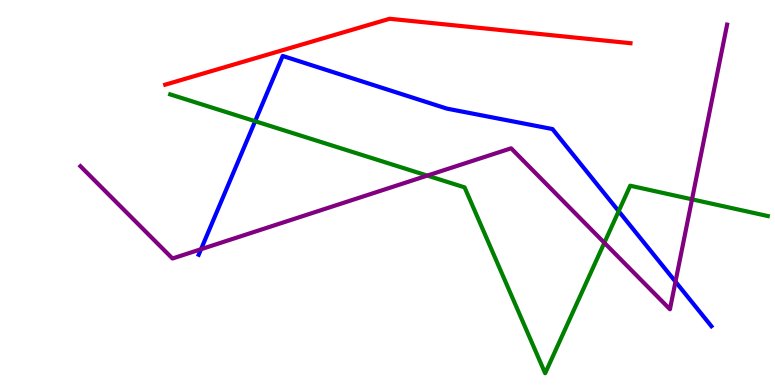[{'lines': ['blue', 'red'], 'intersections': []}, {'lines': ['green', 'red'], 'intersections': []}, {'lines': ['purple', 'red'], 'intersections': []}, {'lines': ['blue', 'green'], 'intersections': [{'x': 3.29, 'y': 6.85}, {'x': 7.98, 'y': 4.51}]}, {'lines': ['blue', 'purple'], 'intersections': [{'x': 2.59, 'y': 3.53}, {'x': 8.72, 'y': 2.68}]}, {'lines': ['green', 'purple'], 'intersections': [{'x': 5.51, 'y': 5.44}, {'x': 7.8, 'y': 3.69}, {'x': 8.93, 'y': 4.82}]}]